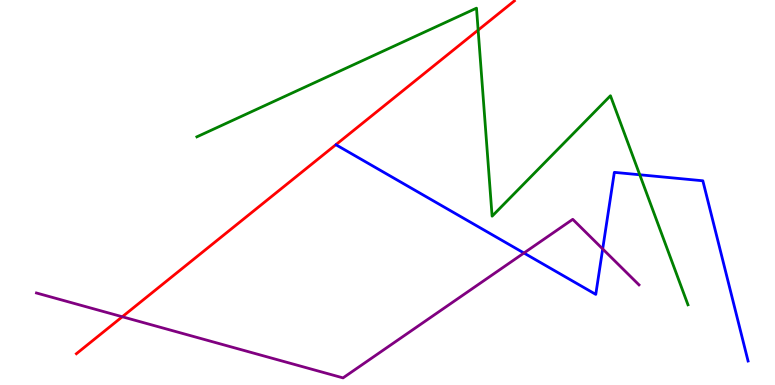[{'lines': ['blue', 'red'], 'intersections': []}, {'lines': ['green', 'red'], 'intersections': [{'x': 6.17, 'y': 9.22}]}, {'lines': ['purple', 'red'], 'intersections': [{'x': 1.58, 'y': 1.77}]}, {'lines': ['blue', 'green'], 'intersections': [{'x': 8.25, 'y': 5.46}]}, {'lines': ['blue', 'purple'], 'intersections': [{'x': 6.76, 'y': 3.43}, {'x': 7.78, 'y': 3.53}]}, {'lines': ['green', 'purple'], 'intersections': []}]